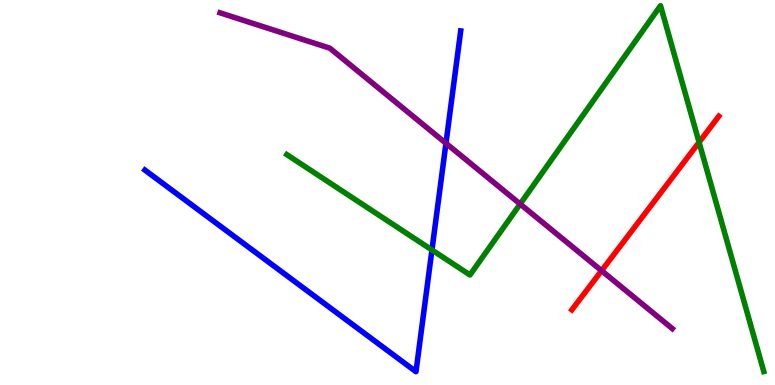[{'lines': ['blue', 'red'], 'intersections': []}, {'lines': ['green', 'red'], 'intersections': [{'x': 9.02, 'y': 6.3}]}, {'lines': ['purple', 'red'], 'intersections': [{'x': 7.76, 'y': 2.97}]}, {'lines': ['blue', 'green'], 'intersections': [{'x': 5.57, 'y': 3.51}]}, {'lines': ['blue', 'purple'], 'intersections': [{'x': 5.75, 'y': 6.28}]}, {'lines': ['green', 'purple'], 'intersections': [{'x': 6.71, 'y': 4.7}]}]